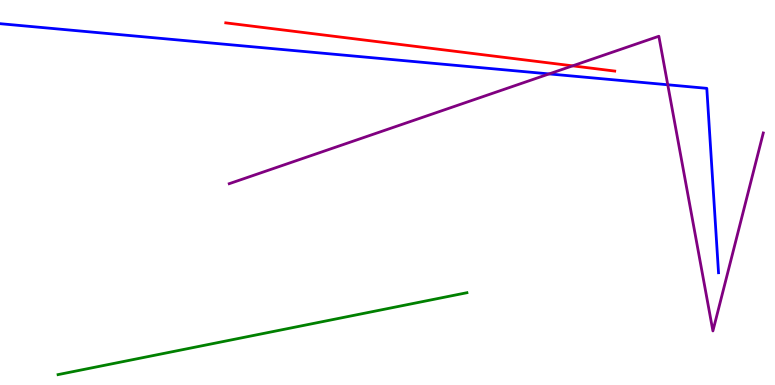[{'lines': ['blue', 'red'], 'intersections': []}, {'lines': ['green', 'red'], 'intersections': []}, {'lines': ['purple', 'red'], 'intersections': [{'x': 7.39, 'y': 8.29}]}, {'lines': ['blue', 'green'], 'intersections': []}, {'lines': ['blue', 'purple'], 'intersections': [{'x': 7.09, 'y': 8.08}, {'x': 8.62, 'y': 7.8}]}, {'lines': ['green', 'purple'], 'intersections': []}]